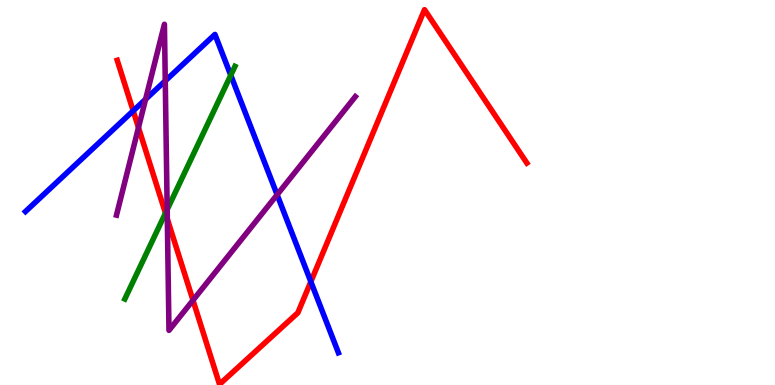[{'lines': ['blue', 'red'], 'intersections': [{'x': 1.72, 'y': 7.12}, {'x': 4.01, 'y': 2.68}]}, {'lines': ['green', 'red'], 'intersections': [{'x': 2.14, 'y': 4.46}]}, {'lines': ['purple', 'red'], 'intersections': [{'x': 1.79, 'y': 6.69}, {'x': 2.16, 'y': 4.31}, {'x': 2.49, 'y': 2.2}]}, {'lines': ['blue', 'green'], 'intersections': [{'x': 2.98, 'y': 8.05}]}, {'lines': ['blue', 'purple'], 'intersections': [{'x': 1.88, 'y': 7.42}, {'x': 2.13, 'y': 7.9}, {'x': 3.58, 'y': 4.94}]}, {'lines': ['green', 'purple'], 'intersections': [{'x': 2.16, 'y': 4.56}]}]